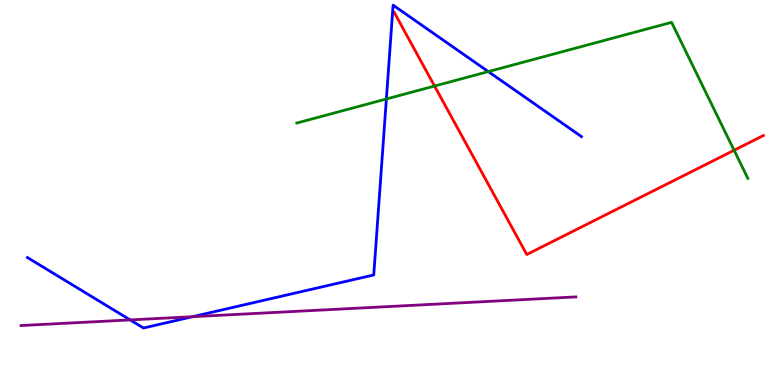[{'lines': ['blue', 'red'], 'intersections': []}, {'lines': ['green', 'red'], 'intersections': [{'x': 5.61, 'y': 7.77}, {'x': 9.47, 'y': 6.1}]}, {'lines': ['purple', 'red'], 'intersections': []}, {'lines': ['blue', 'green'], 'intersections': [{'x': 4.99, 'y': 7.43}, {'x': 6.3, 'y': 8.14}]}, {'lines': ['blue', 'purple'], 'intersections': [{'x': 1.68, 'y': 1.69}, {'x': 2.49, 'y': 1.77}]}, {'lines': ['green', 'purple'], 'intersections': []}]